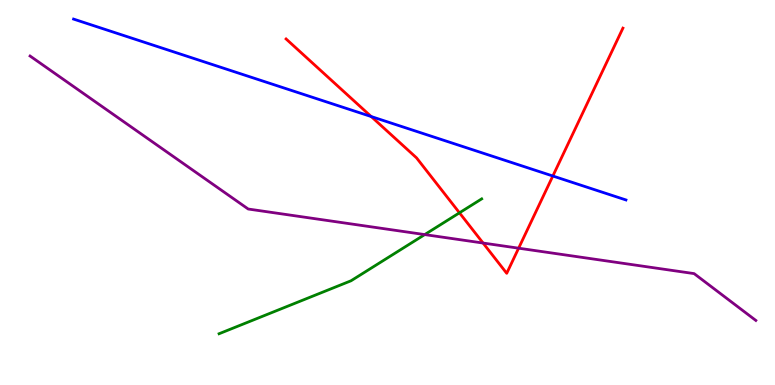[{'lines': ['blue', 'red'], 'intersections': [{'x': 4.79, 'y': 6.97}, {'x': 7.13, 'y': 5.43}]}, {'lines': ['green', 'red'], 'intersections': [{'x': 5.93, 'y': 4.47}]}, {'lines': ['purple', 'red'], 'intersections': [{'x': 6.23, 'y': 3.69}, {'x': 6.69, 'y': 3.55}]}, {'lines': ['blue', 'green'], 'intersections': []}, {'lines': ['blue', 'purple'], 'intersections': []}, {'lines': ['green', 'purple'], 'intersections': [{'x': 5.48, 'y': 3.91}]}]